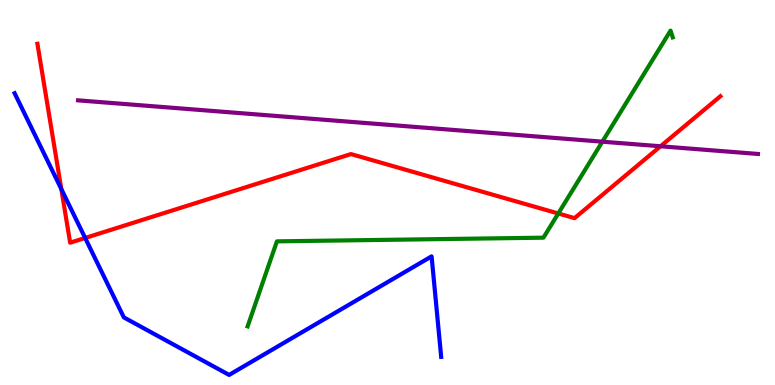[{'lines': ['blue', 'red'], 'intersections': [{'x': 0.791, 'y': 5.09}, {'x': 1.1, 'y': 3.82}]}, {'lines': ['green', 'red'], 'intersections': [{'x': 7.2, 'y': 4.45}]}, {'lines': ['purple', 'red'], 'intersections': [{'x': 8.52, 'y': 6.2}]}, {'lines': ['blue', 'green'], 'intersections': []}, {'lines': ['blue', 'purple'], 'intersections': []}, {'lines': ['green', 'purple'], 'intersections': [{'x': 7.77, 'y': 6.32}]}]